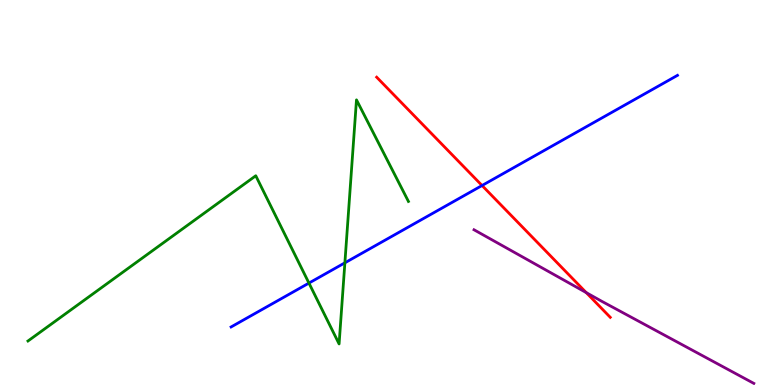[{'lines': ['blue', 'red'], 'intersections': [{'x': 6.22, 'y': 5.18}]}, {'lines': ['green', 'red'], 'intersections': []}, {'lines': ['purple', 'red'], 'intersections': [{'x': 7.56, 'y': 2.4}]}, {'lines': ['blue', 'green'], 'intersections': [{'x': 3.99, 'y': 2.65}, {'x': 4.45, 'y': 3.17}]}, {'lines': ['blue', 'purple'], 'intersections': []}, {'lines': ['green', 'purple'], 'intersections': []}]